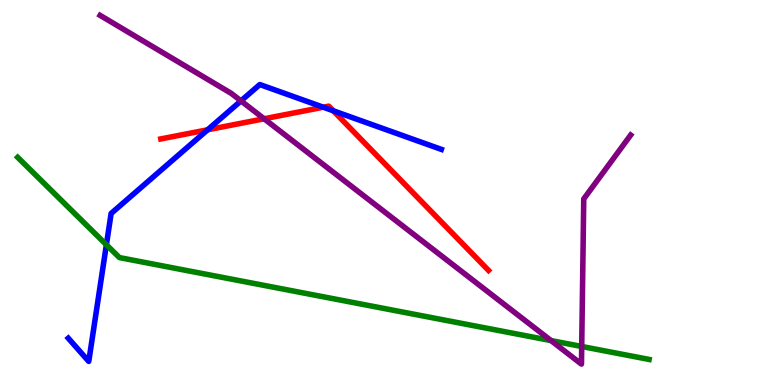[{'lines': ['blue', 'red'], 'intersections': [{'x': 2.68, 'y': 6.63}, {'x': 4.17, 'y': 7.22}, {'x': 4.3, 'y': 7.12}]}, {'lines': ['green', 'red'], 'intersections': []}, {'lines': ['purple', 'red'], 'intersections': [{'x': 3.41, 'y': 6.92}]}, {'lines': ['blue', 'green'], 'intersections': [{'x': 1.37, 'y': 3.64}]}, {'lines': ['blue', 'purple'], 'intersections': [{'x': 3.11, 'y': 7.38}]}, {'lines': ['green', 'purple'], 'intersections': [{'x': 7.11, 'y': 1.15}, {'x': 7.51, 'y': 1.0}]}]